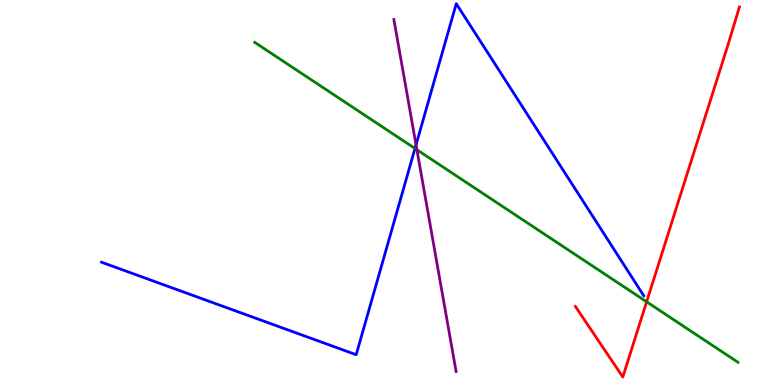[{'lines': ['blue', 'red'], 'intersections': []}, {'lines': ['green', 'red'], 'intersections': [{'x': 8.34, 'y': 2.16}]}, {'lines': ['purple', 'red'], 'intersections': []}, {'lines': ['blue', 'green'], 'intersections': [{'x': 5.35, 'y': 6.14}]}, {'lines': ['blue', 'purple'], 'intersections': [{'x': 5.37, 'y': 6.24}]}, {'lines': ['green', 'purple'], 'intersections': [{'x': 5.38, 'y': 6.11}]}]